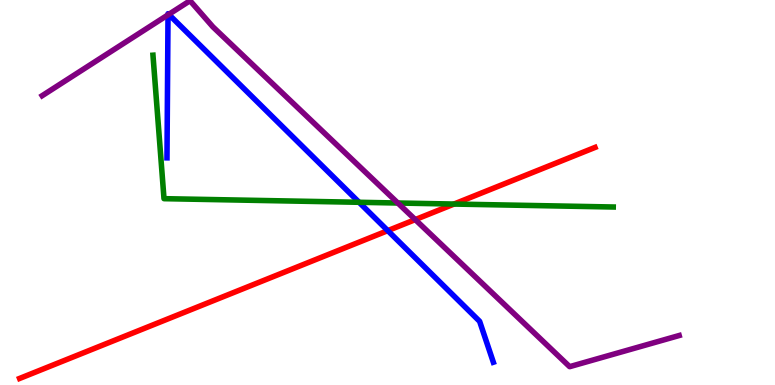[{'lines': ['blue', 'red'], 'intersections': [{'x': 5.0, 'y': 4.01}]}, {'lines': ['green', 'red'], 'intersections': [{'x': 5.86, 'y': 4.7}]}, {'lines': ['purple', 'red'], 'intersections': [{'x': 5.36, 'y': 4.3}]}, {'lines': ['blue', 'green'], 'intersections': [{'x': 4.63, 'y': 4.75}]}, {'lines': ['blue', 'purple'], 'intersections': [{'x': 2.17, 'y': 9.61}, {'x': 2.18, 'y': 9.63}]}, {'lines': ['green', 'purple'], 'intersections': [{'x': 5.13, 'y': 4.73}]}]